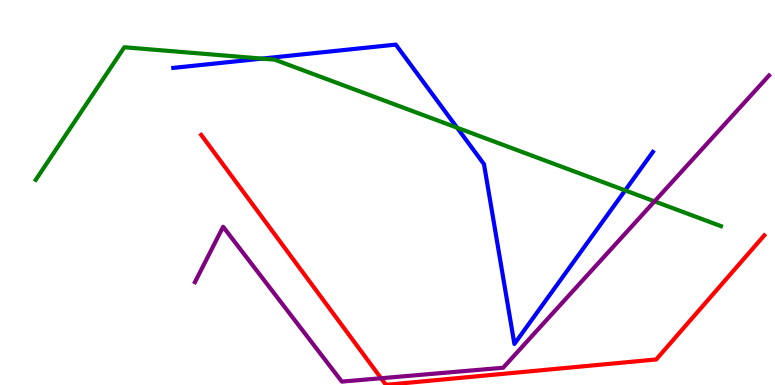[{'lines': ['blue', 'red'], 'intersections': []}, {'lines': ['green', 'red'], 'intersections': []}, {'lines': ['purple', 'red'], 'intersections': [{'x': 4.92, 'y': 0.176}]}, {'lines': ['blue', 'green'], 'intersections': [{'x': 3.38, 'y': 8.48}, {'x': 5.9, 'y': 6.68}, {'x': 8.07, 'y': 5.05}]}, {'lines': ['blue', 'purple'], 'intersections': []}, {'lines': ['green', 'purple'], 'intersections': [{'x': 8.45, 'y': 4.77}]}]